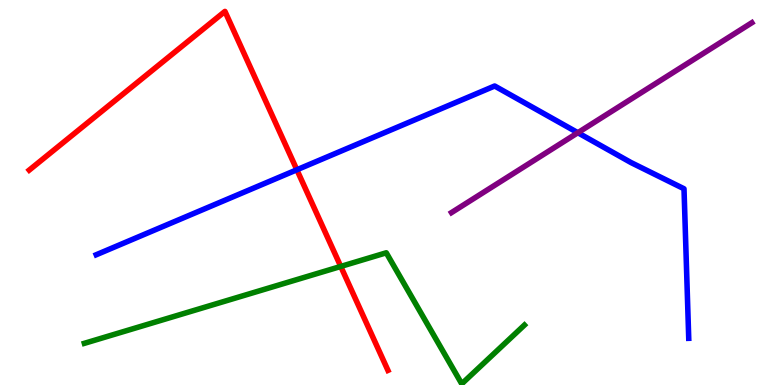[{'lines': ['blue', 'red'], 'intersections': [{'x': 3.83, 'y': 5.59}]}, {'lines': ['green', 'red'], 'intersections': [{'x': 4.4, 'y': 3.08}]}, {'lines': ['purple', 'red'], 'intersections': []}, {'lines': ['blue', 'green'], 'intersections': []}, {'lines': ['blue', 'purple'], 'intersections': [{'x': 7.46, 'y': 6.55}]}, {'lines': ['green', 'purple'], 'intersections': []}]